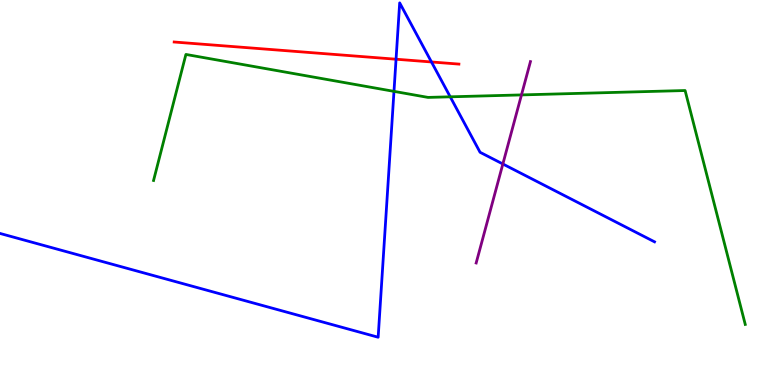[{'lines': ['blue', 'red'], 'intersections': [{'x': 5.11, 'y': 8.46}, {'x': 5.57, 'y': 8.39}]}, {'lines': ['green', 'red'], 'intersections': []}, {'lines': ['purple', 'red'], 'intersections': []}, {'lines': ['blue', 'green'], 'intersections': [{'x': 5.08, 'y': 7.63}, {'x': 5.81, 'y': 7.49}]}, {'lines': ['blue', 'purple'], 'intersections': [{'x': 6.49, 'y': 5.74}]}, {'lines': ['green', 'purple'], 'intersections': [{'x': 6.73, 'y': 7.53}]}]